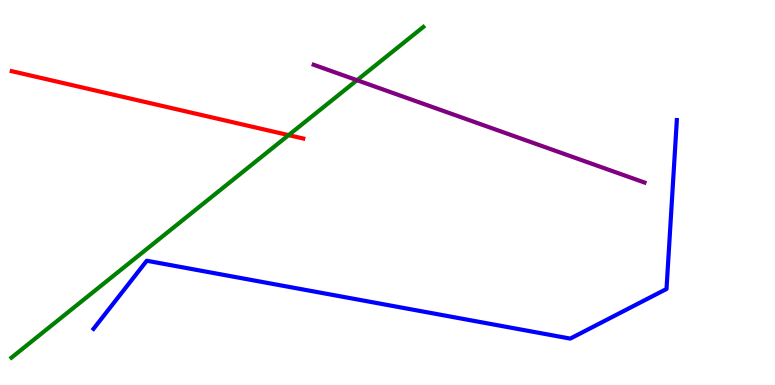[{'lines': ['blue', 'red'], 'intersections': []}, {'lines': ['green', 'red'], 'intersections': [{'x': 3.72, 'y': 6.49}]}, {'lines': ['purple', 'red'], 'intersections': []}, {'lines': ['blue', 'green'], 'intersections': []}, {'lines': ['blue', 'purple'], 'intersections': []}, {'lines': ['green', 'purple'], 'intersections': [{'x': 4.61, 'y': 7.92}]}]